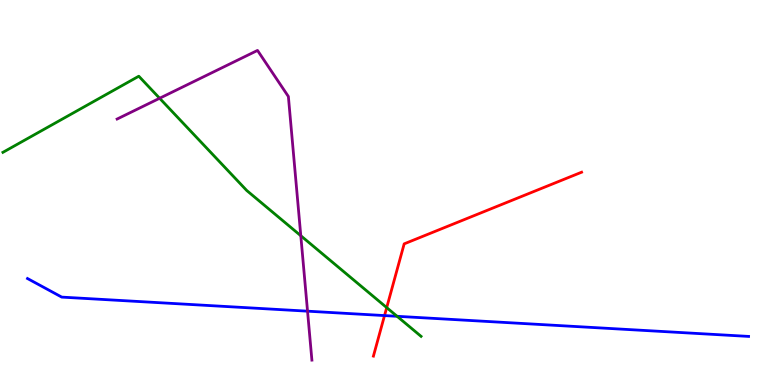[{'lines': ['blue', 'red'], 'intersections': [{'x': 4.96, 'y': 1.8}]}, {'lines': ['green', 'red'], 'intersections': [{'x': 4.99, 'y': 2.01}]}, {'lines': ['purple', 'red'], 'intersections': []}, {'lines': ['blue', 'green'], 'intersections': [{'x': 5.12, 'y': 1.78}]}, {'lines': ['blue', 'purple'], 'intersections': [{'x': 3.97, 'y': 1.92}]}, {'lines': ['green', 'purple'], 'intersections': [{'x': 2.06, 'y': 7.45}, {'x': 3.88, 'y': 3.88}]}]